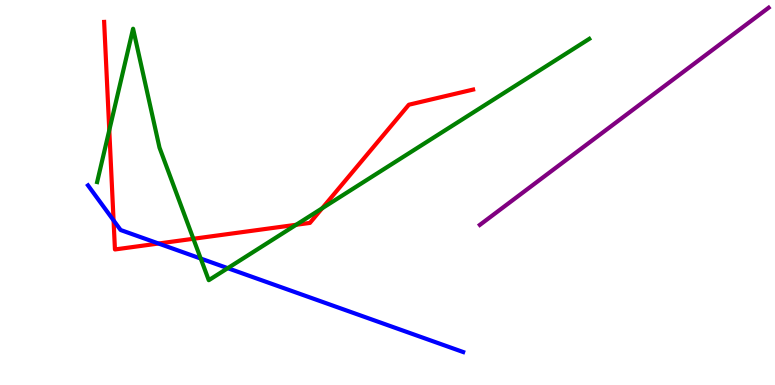[{'lines': ['blue', 'red'], 'intersections': [{'x': 1.47, 'y': 4.28}, {'x': 2.05, 'y': 3.67}]}, {'lines': ['green', 'red'], 'intersections': [{'x': 1.41, 'y': 6.62}, {'x': 2.5, 'y': 3.8}, {'x': 3.82, 'y': 4.16}, {'x': 4.16, 'y': 4.59}]}, {'lines': ['purple', 'red'], 'intersections': []}, {'lines': ['blue', 'green'], 'intersections': [{'x': 2.59, 'y': 3.28}, {'x': 2.94, 'y': 3.03}]}, {'lines': ['blue', 'purple'], 'intersections': []}, {'lines': ['green', 'purple'], 'intersections': []}]